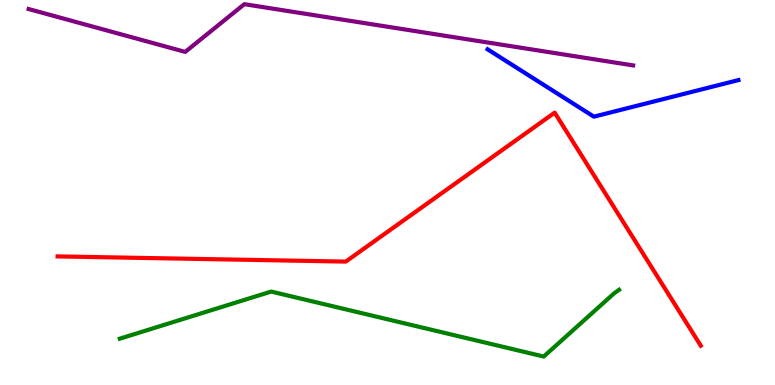[{'lines': ['blue', 'red'], 'intersections': []}, {'lines': ['green', 'red'], 'intersections': []}, {'lines': ['purple', 'red'], 'intersections': []}, {'lines': ['blue', 'green'], 'intersections': []}, {'lines': ['blue', 'purple'], 'intersections': []}, {'lines': ['green', 'purple'], 'intersections': []}]